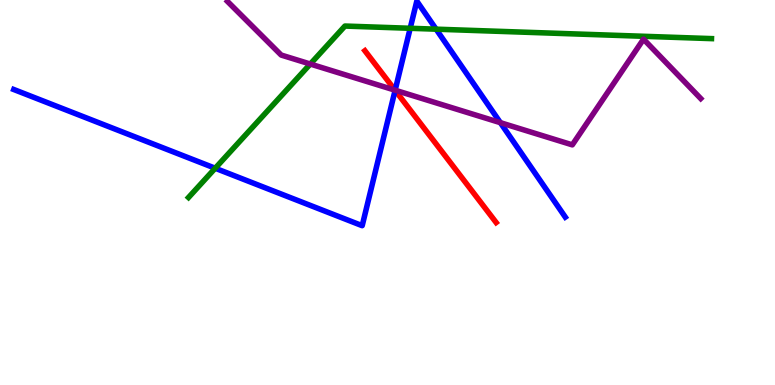[{'lines': ['blue', 'red'], 'intersections': [{'x': 5.1, 'y': 7.65}]}, {'lines': ['green', 'red'], 'intersections': []}, {'lines': ['purple', 'red'], 'intersections': [{'x': 5.1, 'y': 7.66}]}, {'lines': ['blue', 'green'], 'intersections': [{'x': 2.78, 'y': 5.63}, {'x': 5.29, 'y': 9.27}, {'x': 5.63, 'y': 9.24}]}, {'lines': ['blue', 'purple'], 'intersections': [{'x': 5.1, 'y': 7.66}, {'x': 6.46, 'y': 6.81}]}, {'lines': ['green', 'purple'], 'intersections': [{'x': 4.0, 'y': 8.34}]}]